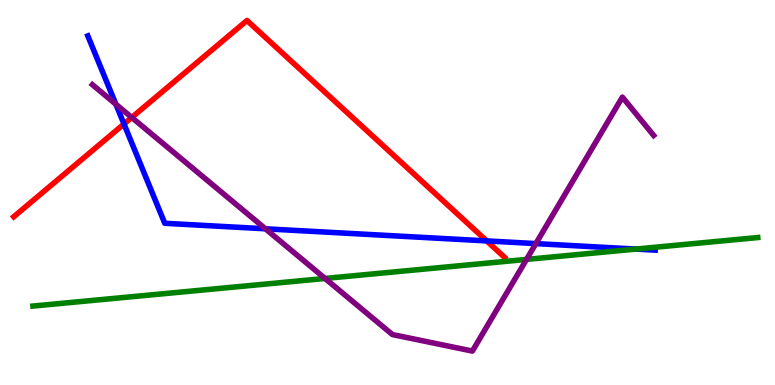[{'lines': ['blue', 'red'], 'intersections': [{'x': 1.6, 'y': 6.78}, {'x': 6.28, 'y': 3.74}]}, {'lines': ['green', 'red'], 'intersections': []}, {'lines': ['purple', 'red'], 'intersections': [{'x': 1.7, 'y': 6.95}]}, {'lines': ['blue', 'green'], 'intersections': [{'x': 8.2, 'y': 3.53}]}, {'lines': ['blue', 'purple'], 'intersections': [{'x': 1.5, 'y': 7.29}, {'x': 3.42, 'y': 4.06}, {'x': 6.91, 'y': 3.67}]}, {'lines': ['green', 'purple'], 'intersections': [{'x': 4.19, 'y': 2.77}, {'x': 6.79, 'y': 3.26}]}]